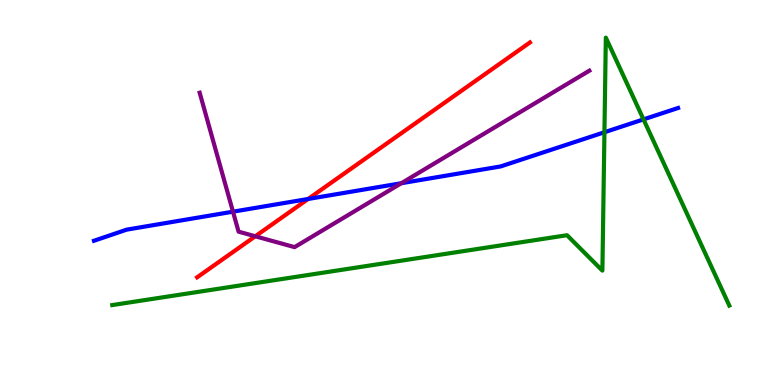[{'lines': ['blue', 'red'], 'intersections': [{'x': 3.98, 'y': 4.83}]}, {'lines': ['green', 'red'], 'intersections': []}, {'lines': ['purple', 'red'], 'intersections': [{'x': 3.29, 'y': 3.86}]}, {'lines': ['blue', 'green'], 'intersections': [{'x': 7.8, 'y': 6.56}, {'x': 8.3, 'y': 6.9}]}, {'lines': ['blue', 'purple'], 'intersections': [{'x': 3.01, 'y': 4.5}, {'x': 5.18, 'y': 5.24}]}, {'lines': ['green', 'purple'], 'intersections': []}]